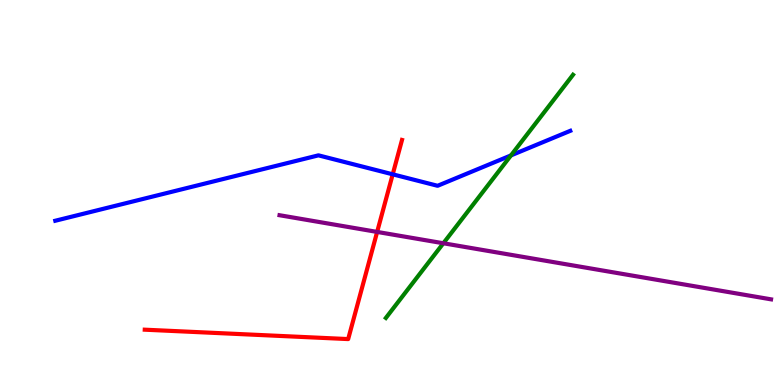[{'lines': ['blue', 'red'], 'intersections': [{'x': 5.07, 'y': 5.47}]}, {'lines': ['green', 'red'], 'intersections': []}, {'lines': ['purple', 'red'], 'intersections': [{'x': 4.87, 'y': 3.98}]}, {'lines': ['blue', 'green'], 'intersections': [{'x': 6.59, 'y': 5.96}]}, {'lines': ['blue', 'purple'], 'intersections': []}, {'lines': ['green', 'purple'], 'intersections': [{'x': 5.72, 'y': 3.68}]}]